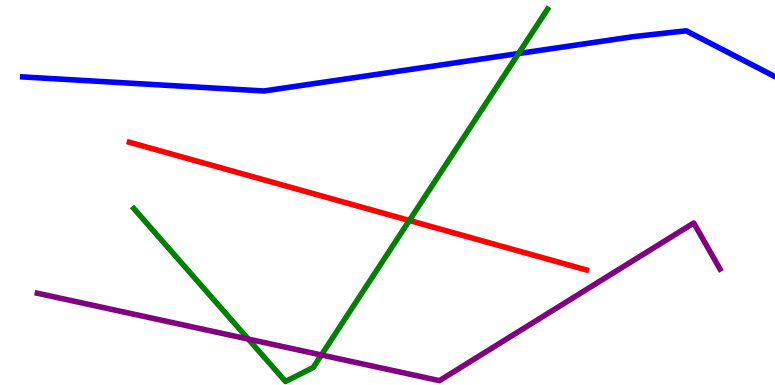[{'lines': ['blue', 'red'], 'intersections': []}, {'lines': ['green', 'red'], 'intersections': [{'x': 5.28, 'y': 4.27}]}, {'lines': ['purple', 'red'], 'intersections': []}, {'lines': ['blue', 'green'], 'intersections': [{'x': 6.69, 'y': 8.61}]}, {'lines': ['blue', 'purple'], 'intersections': []}, {'lines': ['green', 'purple'], 'intersections': [{'x': 3.2, 'y': 1.19}, {'x': 4.15, 'y': 0.78}]}]